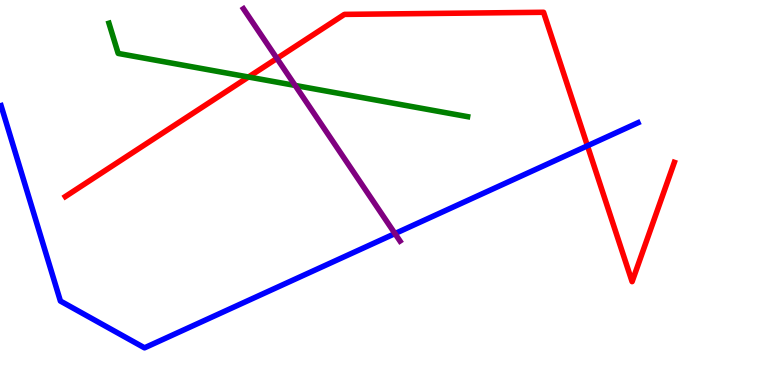[{'lines': ['blue', 'red'], 'intersections': [{'x': 7.58, 'y': 6.21}]}, {'lines': ['green', 'red'], 'intersections': [{'x': 3.21, 'y': 8.0}]}, {'lines': ['purple', 'red'], 'intersections': [{'x': 3.57, 'y': 8.48}]}, {'lines': ['blue', 'green'], 'intersections': []}, {'lines': ['blue', 'purple'], 'intersections': [{'x': 5.1, 'y': 3.93}]}, {'lines': ['green', 'purple'], 'intersections': [{'x': 3.81, 'y': 7.78}]}]